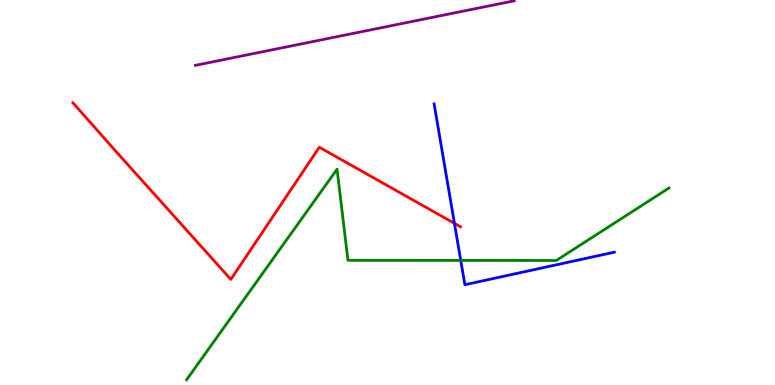[{'lines': ['blue', 'red'], 'intersections': [{'x': 5.86, 'y': 4.2}]}, {'lines': ['green', 'red'], 'intersections': []}, {'lines': ['purple', 'red'], 'intersections': []}, {'lines': ['blue', 'green'], 'intersections': [{'x': 5.95, 'y': 3.24}]}, {'lines': ['blue', 'purple'], 'intersections': []}, {'lines': ['green', 'purple'], 'intersections': []}]